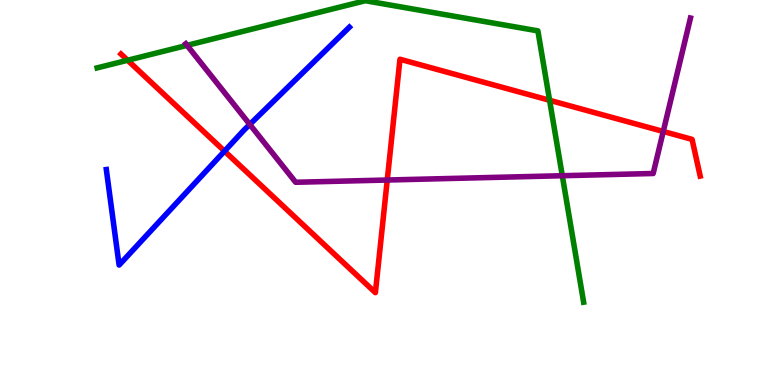[{'lines': ['blue', 'red'], 'intersections': [{'x': 2.9, 'y': 6.07}]}, {'lines': ['green', 'red'], 'intersections': [{'x': 1.65, 'y': 8.44}, {'x': 7.09, 'y': 7.4}]}, {'lines': ['purple', 'red'], 'intersections': [{'x': 5.0, 'y': 5.32}, {'x': 8.56, 'y': 6.59}]}, {'lines': ['blue', 'green'], 'intersections': []}, {'lines': ['blue', 'purple'], 'intersections': [{'x': 3.22, 'y': 6.77}]}, {'lines': ['green', 'purple'], 'intersections': [{'x': 2.41, 'y': 8.82}, {'x': 7.26, 'y': 5.44}]}]